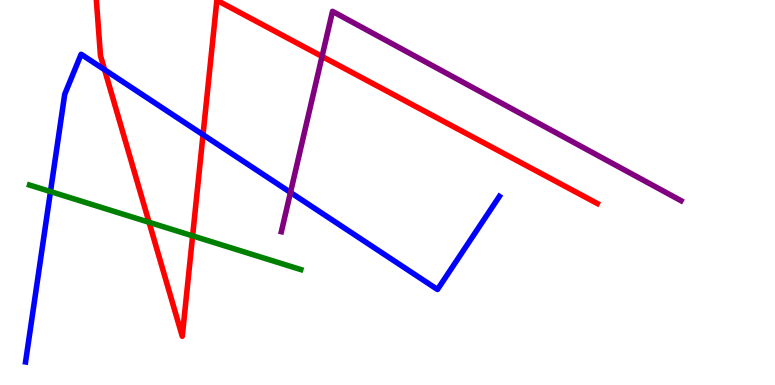[{'lines': ['blue', 'red'], 'intersections': [{'x': 1.35, 'y': 8.19}, {'x': 2.62, 'y': 6.5}]}, {'lines': ['green', 'red'], 'intersections': [{'x': 1.92, 'y': 4.23}, {'x': 2.49, 'y': 3.87}]}, {'lines': ['purple', 'red'], 'intersections': [{'x': 4.16, 'y': 8.53}]}, {'lines': ['blue', 'green'], 'intersections': [{'x': 0.651, 'y': 5.02}]}, {'lines': ['blue', 'purple'], 'intersections': [{'x': 3.75, 'y': 5.0}]}, {'lines': ['green', 'purple'], 'intersections': []}]